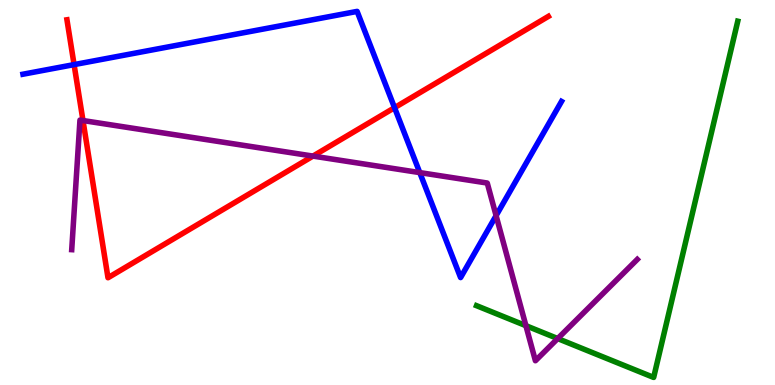[{'lines': ['blue', 'red'], 'intersections': [{'x': 0.956, 'y': 8.32}, {'x': 5.09, 'y': 7.2}]}, {'lines': ['green', 'red'], 'intersections': []}, {'lines': ['purple', 'red'], 'intersections': [{'x': 1.07, 'y': 6.87}, {'x': 4.04, 'y': 5.95}]}, {'lines': ['blue', 'green'], 'intersections': []}, {'lines': ['blue', 'purple'], 'intersections': [{'x': 5.42, 'y': 5.52}, {'x': 6.4, 'y': 4.4}]}, {'lines': ['green', 'purple'], 'intersections': [{'x': 6.79, 'y': 1.54}, {'x': 7.2, 'y': 1.21}]}]